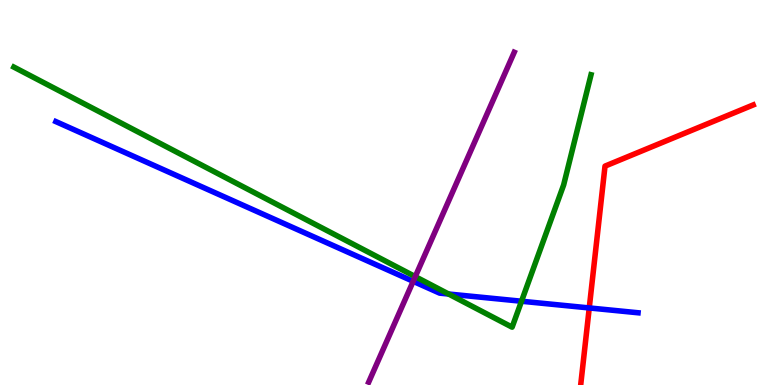[{'lines': ['blue', 'red'], 'intersections': [{'x': 7.6, 'y': 2.0}]}, {'lines': ['green', 'red'], 'intersections': []}, {'lines': ['purple', 'red'], 'intersections': []}, {'lines': ['blue', 'green'], 'intersections': [{'x': 5.79, 'y': 2.36}, {'x': 6.73, 'y': 2.18}]}, {'lines': ['blue', 'purple'], 'intersections': [{'x': 5.33, 'y': 2.69}]}, {'lines': ['green', 'purple'], 'intersections': [{'x': 5.36, 'y': 2.82}]}]